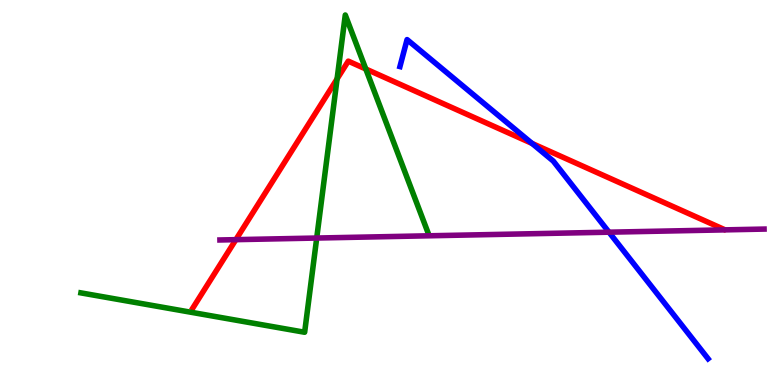[{'lines': ['blue', 'red'], 'intersections': [{'x': 6.87, 'y': 6.27}]}, {'lines': ['green', 'red'], 'intersections': [{'x': 4.35, 'y': 7.95}, {'x': 4.72, 'y': 8.21}]}, {'lines': ['purple', 'red'], 'intersections': [{'x': 3.04, 'y': 3.78}]}, {'lines': ['blue', 'green'], 'intersections': []}, {'lines': ['blue', 'purple'], 'intersections': [{'x': 7.86, 'y': 3.97}]}, {'lines': ['green', 'purple'], 'intersections': [{'x': 4.09, 'y': 3.82}]}]